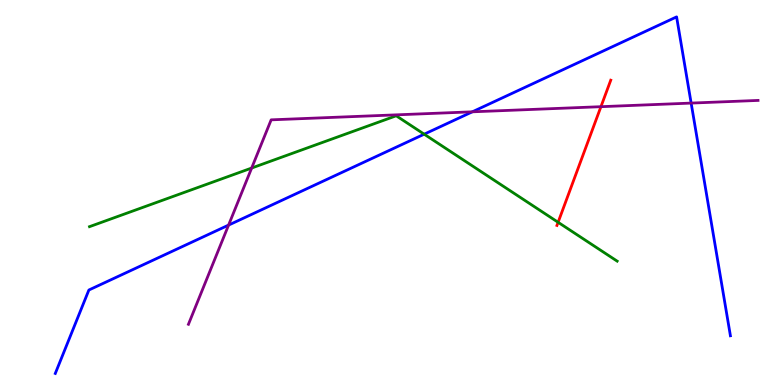[{'lines': ['blue', 'red'], 'intersections': []}, {'lines': ['green', 'red'], 'intersections': [{'x': 7.2, 'y': 4.23}]}, {'lines': ['purple', 'red'], 'intersections': [{'x': 7.75, 'y': 7.23}]}, {'lines': ['blue', 'green'], 'intersections': [{'x': 5.47, 'y': 6.51}]}, {'lines': ['blue', 'purple'], 'intersections': [{'x': 2.95, 'y': 4.15}, {'x': 6.09, 'y': 7.1}, {'x': 8.92, 'y': 7.32}]}, {'lines': ['green', 'purple'], 'intersections': [{'x': 3.25, 'y': 5.64}]}]